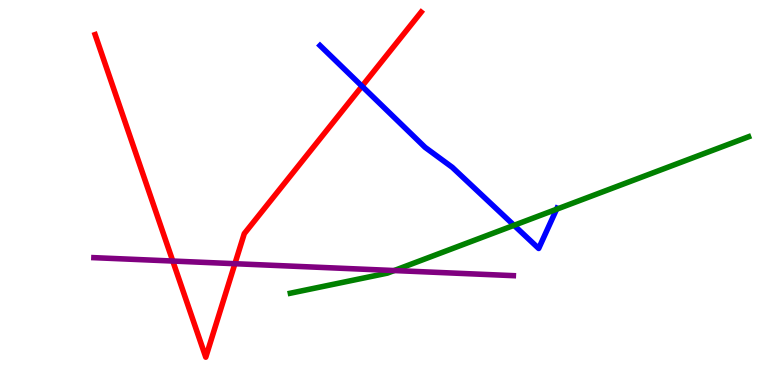[{'lines': ['blue', 'red'], 'intersections': [{'x': 4.67, 'y': 7.76}]}, {'lines': ['green', 'red'], 'intersections': []}, {'lines': ['purple', 'red'], 'intersections': [{'x': 2.23, 'y': 3.22}, {'x': 3.03, 'y': 3.15}]}, {'lines': ['blue', 'green'], 'intersections': [{'x': 6.63, 'y': 4.15}, {'x': 7.18, 'y': 4.56}]}, {'lines': ['blue', 'purple'], 'intersections': []}, {'lines': ['green', 'purple'], 'intersections': [{'x': 5.09, 'y': 2.97}]}]